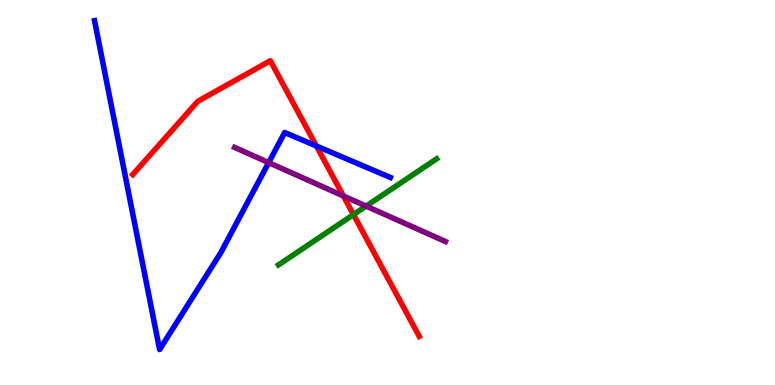[{'lines': ['blue', 'red'], 'intersections': [{'x': 4.08, 'y': 6.21}]}, {'lines': ['green', 'red'], 'intersections': [{'x': 4.56, 'y': 4.43}]}, {'lines': ['purple', 'red'], 'intersections': [{'x': 4.43, 'y': 4.91}]}, {'lines': ['blue', 'green'], 'intersections': []}, {'lines': ['blue', 'purple'], 'intersections': [{'x': 3.47, 'y': 5.78}]}, {'lines': ['green', 'purple'], 'intersections': [{'x': 4.72, 'y': 4.65}]}]